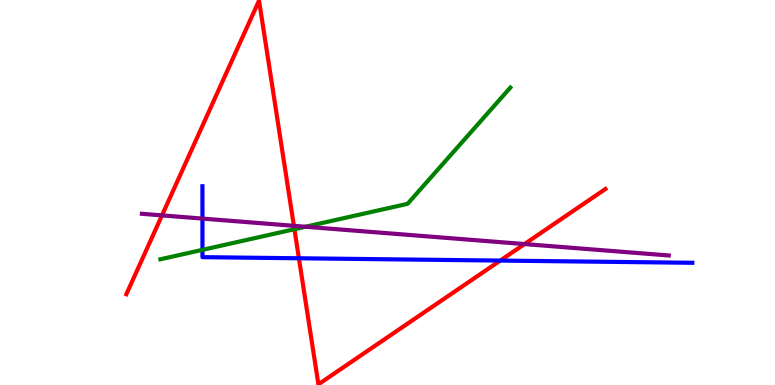[{'lines': ['blue', 'red'], 'intersections': [{'x': 3.86, 'y': 3.29}, {'x': 6.45, 'y': 3.23}]}, {'lines': ['green', 'red'], 'intersections': [{'x': 3.8, 'y': 4.05}]}, {'lines': ['purple', 'red'], 'intersections': [{'x': 2.09, 'y': 4.41}, {'x': 3.79, 'y': 4.13}, {'x': 6.77, 'y': 3.66}]}, {'lines': ['blue', 'green'], 'intersections': [{'x': 2.61, 'y': 3.51}]}, {'lines': ['blue', 'purple'], 'intersections': [{'x': 2.61, 'y': 4.32}]}, {'lines': ['green', 'purple'], 'intersections': [{'x': 3.94, 'y': 4.11}]}]